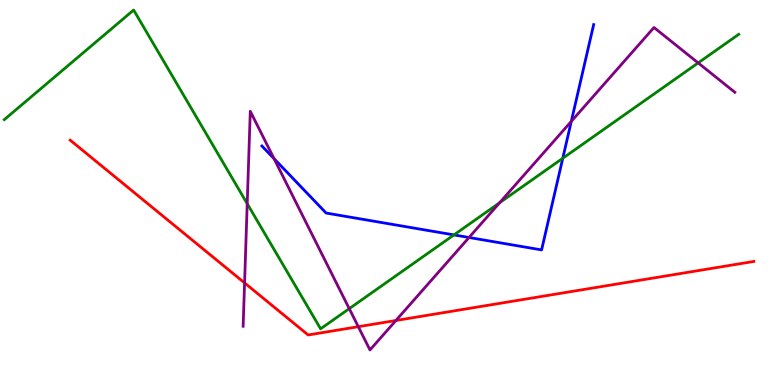[{'lines': ['blue', 'red'], 'intersections': []}, {'lines': ['green', 'red'], 'intersections': []}, {'lines': ['purple', 'red'], 'intersections': [{'x': 3.16, 'y': 2.65}, {'x': 4.62, 'y': 1.51}, {'x': 5.11, 'y': 1.68}]}, {'lines': ['blue', 'green'], 'intersections': [{'x': 5.86, 'y': 3.9}, {'x': 7.26, 'y': 5.89}]}, {'lines': ['blue', 'purple'], 'intersections': [{'x': 3.54, 'y': 5.88}, {'x': 6.05, 'y': 3.83}, {'x': 7.37, 'y': 6.85}]}, {'lines': ['green', 'purple'], 'intersections': [{'x': 3.19, 'y': 4.71}, {'x': 4.51, 'y': 1.98}, {'x': 6.45, 'y': 4.73}, {'x': 9.01, 'y': 8.37}]}]